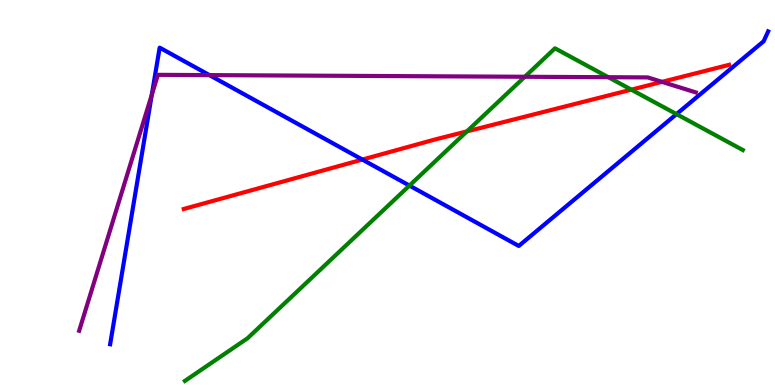[{'lines': ['blue', 'red'], 'intersections': [{'x': 4.68, 'y': 5.86}]}, {'lines': ['green', 'red'], 'intersections': [{'x': 6.02, 'y': 6.59}, {'x': 8.15, 'y': 7.67}]}, {'lines': ['purple', 'red'], 'intersections': [{'x': 8.54, 'y': 7.87}]}, {'lines': ['blue', 'green'], 'intersections': [{'x': 5.28, 'y': 5.18}, {'x': 8.73, 'y': 7.04}]}, {'lines': ['blue', 'purple'], 'intersections': [{'x': 1.96, 'y': 7.54}, {'x': 2.7, 'y': 8.05}]}, {'lines': ['green', 'purple'], 'intersections': [{'x': 6.77, 'y': 8.01}, {'x': 7.85, 'y': 7.99}]}]